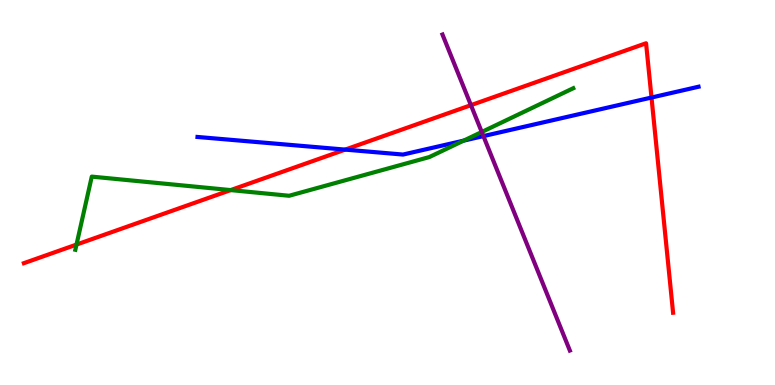[{'lines': ['blue', 'red'], 'intersections': [{'x': 4.45, 'y': 6.11}, {'x': 8.41, 'y': 7.47}]}, {'lines': ['green', 'red'], 'intersections': [{'x': 0.987, 'y': 3.65}, {'x': 2.98, 'y': 5.06}]}, {'lines': ['purple', 'red'], 'intersections': [{'x': 6.08, 'y': 7.27}]}, {'lines': ['blue', 'green'], 'intersections': [{'x': 5.98, 'y': 6.35}]}, {'lines': ['blue', 'purple'], 'intersections': [{'x': 6.24, 'y': 6.46}]}, {'lines': ['green', 'purple'], 'intersections': [{'x': 6.22, 'y': 6.57}]}]